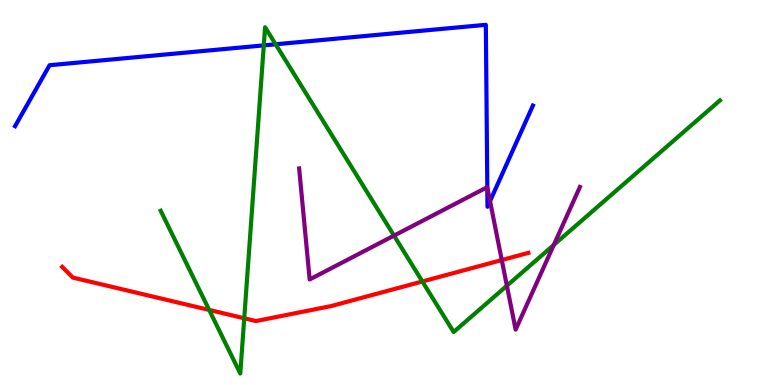[{'lines': ['blue', 'red'], 'intersections': []}, {'lines': ['green', 'red'], 'intersections': [{'x': 2.7, 'y': 1.95}, {'x': 3.15, 'y': 1.73}, {'x': 5.45, 'y': 2.69}]}, {'lines': ['purple', 'red'], 'intersections': [{'x': 6.47, 'y': 3.25}]}, {'lines': ['blue', 'green'], 'intersections': [{'x': 3.4, 'y': 8.82}, {'x': 3.56, 'y': 8.85}]}, {'lines': ['blue', 'purple'], 'intersections': [{'x': 6.29, 'y': 5.13}, {'x': 6.32, 'y': 4.78}]}, {'lines': ['green', 'purple'], 'intersections': [{'x': 5.08, 'y': 3.88}, {'x': 6.54, 'y': 2.58}, {'x': 7.15, 'y': 3.64}]}]